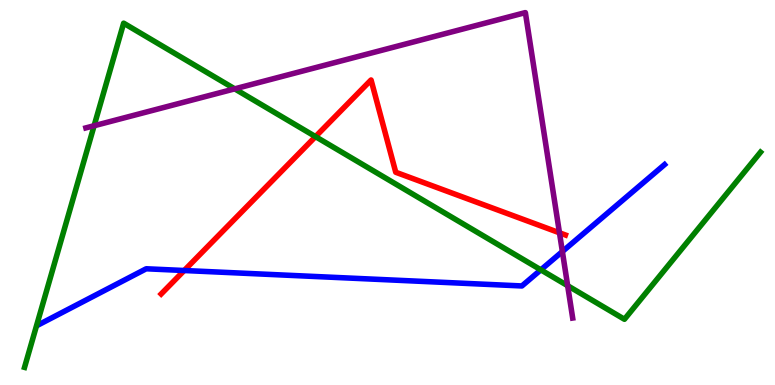[{'lines': ['blue', 'red'], 'intersections': [{'x': 2.38, 'y': 2.97}]}, {'lines': ['green', 'red'], 'intersections': [{'x': 4.07, 'y': 6.45}]}, {'lines': ['purple', 'red'], 'intersections': [{'x': 7.22, 'y': 3.95}]}, {'lines': ['blue', 'green'], 'intersections': [{'x': 6.98, 'y': 2.99}]}, {'lines': ['blue', 'purple'], 'intersections': [{'x': 7.26, 'y': 3.47}]}, {'lines': ['green', 'purple'], 'intersections': [{'x': 1.21, 'y': 6.73}, {'x': 3.03, 'y': 7.69}, {'x': 7.32, 'y': 2.58}]}]